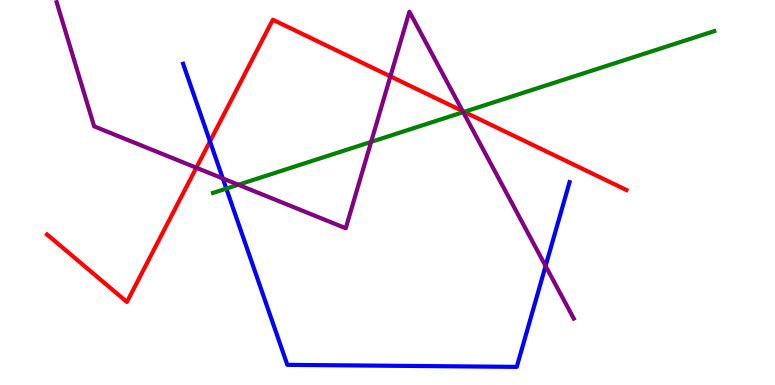[{'lines': ['blue', 'red'], 'intersections': [{'x': 2.71, 'y': 6.33}]}, {'lines': ['green', 'red'], 'intersections': [{'x': 5.99, 'y': 7.09}]}, {'lines': ['purple', 'red'], 'intersections': [{'x': 2.53, 'y': 5.64}, {'x': 5.04, 'y': 8.02}, {'x': 5.97, 'y': 7.11}]}, {'lines': ['blue', 'green'], 'intersections': [{'x': 2.92, 'y': 5.1}]}, {'lines': ['blue', 'purple'], 'intersections': [{'x': 2.87, 'y': 5.36}, {'x': 7.04, 'y': 3.09}]}, {'lines': ['green', 'purple'], 'intersections': [{'x': 3.08, 'y': 5.2}, {'x': 4.79, 'y': 6.31}, {'x': 5.98, 'y': 7.09}]}]